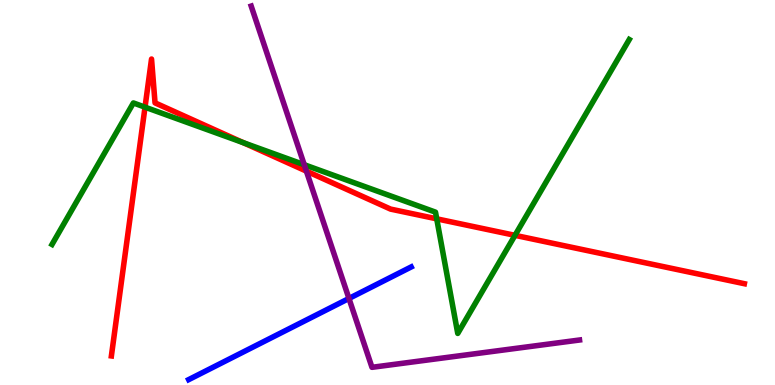[{'lines': ['blue', 'red'], 'intersections': []}, {'lines': ['green', 'red'], 'intersections': [{'x': 1.87, 'y': 7.22}, {'x': 3.14, 'y': 6.29}, {'x': 5.64, 'y': 4.32}, {'x': 6.65, 'y': 3.89}]}, {'lines': ['purple', 'red'], 'intersections': [{'x': 3.95, 'y': 5.56}]}, {'lines': ['blue', 'green'], 'intersections': []}, {'lines': ['blue', 'purple'], 'intersections': [{'x': 4.5, 'y': 2.25}]}, {'lines': ['green', 'purple'], 'intersections': [{'x': 3.93, 'y': 5.72}]}]